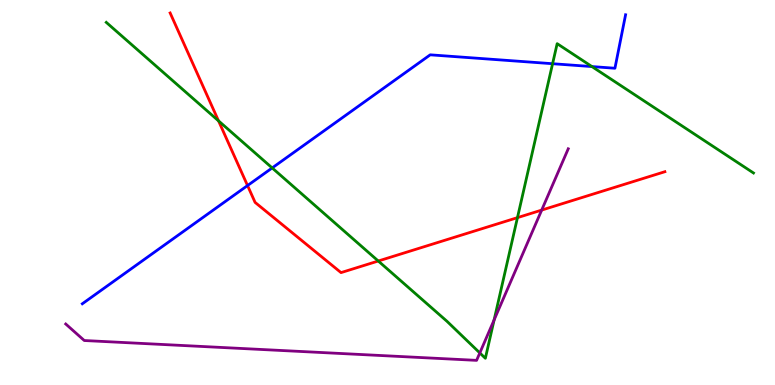[{'lines': ['blue', 'red'], 'intersections': [{'x': 3.19, 'y': 5.18}]}, {'lines': ['green', 'red'], 'intersections': [{'x': 2.82, 'y': 6.86}, {'x': 4.88, 'y': 3.22}, {'x': 6.68, 'y': 4.35}]}, {'lines': ['purple', 'red'], 'intersections': [{'x': 6.99, 'y': 4.54}]}, {'lines': ['blue', 'green'], 'intersections': [{'x': 3.51, 'y': 5.64}, {'x': 7.13, 'y': 8.35}, {'x': 7.64, 'y': 8.27}]}, {'lines': ['blue', 'purple'], 'intersections': []}, {'lines': ['green', 'purple'], 'intersections': [{'x': 6.19, 'y': 0.833}, {'x': 6.38, 'y': 1.69}]}]